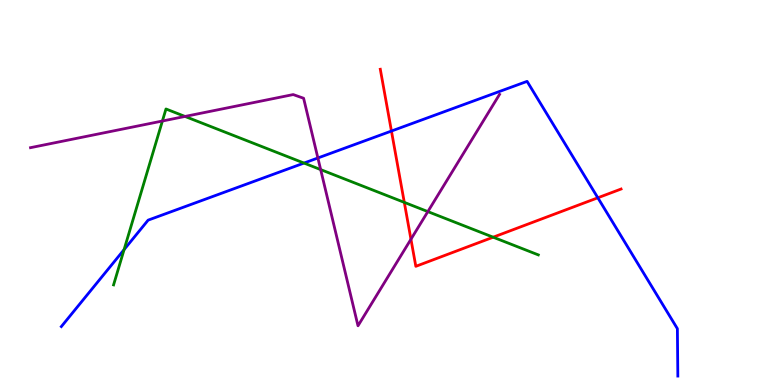[{'lines': ['blue', 'red'], 'intersections': [{'x': 5.05, 'y': 6.6}, {'x': 7.71, 'y': 4.86}]}, {'lines': ['green', 'red'], 'intersections': [{'x': 5.22, 'y': 4.74}, {'x': 6.36, 'y': 3.84}]}, {'lines': ['purple', 'red'], 'intersections': [{'x': 5.3, 'y': 3.79}]}, {'lines': ['blue', 'green'], 'intersections': [{'x': 1.6, 'y': 3.52}, {'x': 3.92, 'y': 5.76}]}, {'lines': ['blue', 'purple'], 'intersections': [{'x': 4.1, 'y': 5.9}]}, {'lines': ['green', 'purple'], 'intersections': [{'x': 2.1, 'y': 6.86}, {'x': 2.39, 'y': 6.98}, {'x': 4.14, 'y': 5.59}, {'x': 5.52, 'y': 4.5}]}]